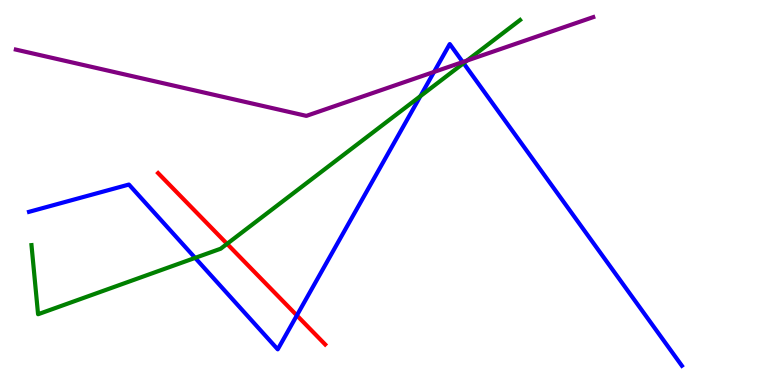[{'lines': ['blue', 'red'], 'intersections': [{'x': 3.83, 'y': 1.81}]}, {'lines': ['green', 'red'], 'intersections': [{'x': 2.93, 'y': 3.67}]}, {'lines': ['purple', 'red'], 'intersections': []}, {'lines': ['blue', 'green'], 'intersections': [{'x': 2.52, 'y': 3.3}, {'x': 5.42, 'y': 7.5}, {'x': 5.98, 'y': 8.36}]}, {'lines': ['blue', 'purple'], 'intersections': [{'x': 5.6, 'y': 8.13}, {'x': 5.97, 'y': 8.39}]}, {'lines': ['green', 'purple'], 'intersections': [{'x': 6.03, 'y': 8.43}]}]